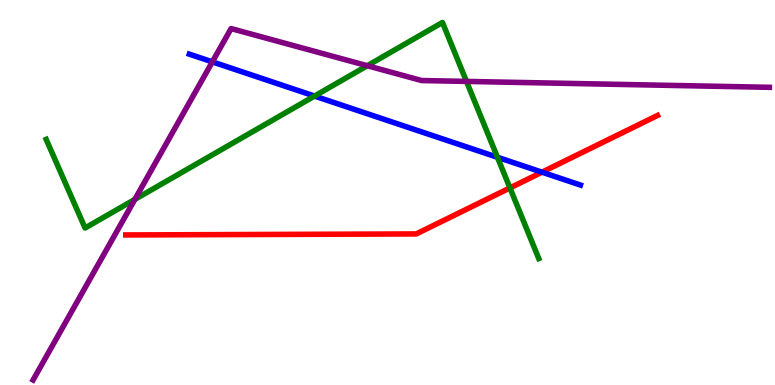[{'lines': ['blue', 'red'], 'intersections': [{'x': 6.99, 'y': 5.53}]}, {'lines': ['green', 'red'], 'intersections': [{'x': 6.58, 'y': 5.12}]}, {'lines': ['purple', 'red'], 'intersections': []}, {'lines': ['blue', 'green'], 'intersections': [{'x': 4.06, 'y': 7.51}, {'x': 6.42, 'y': 5.92}]}, {'lines': ['blue', 'purple'], 'intersections': [{'x': 2.74, 'y': 8.39}]}, {'lines': ['green', 'purple'], 'intersections': [{'x': 1.74, 'y': 4.82}, {'x': 4.74, 'y': 8.29}, {'x': 6.02, 'y': 7.89}]}]